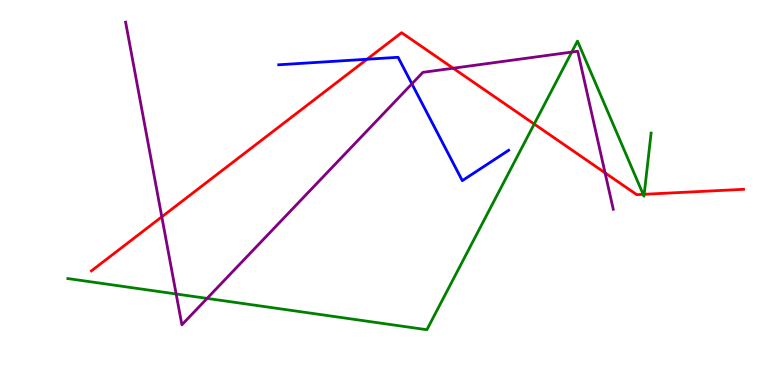[{'lines': ['blue', 'red'], 'intersections': [{'x': 4.74, 'y': 8.46}]}, {'lines': ['green', 'red'], 'intersections': [{'x': 6.89, 'y': 6.78}, {'x': 8.3, 'y': 4.95}, {'x': 8.31, 'y': 4.95}]}, {'lines': ['purple', 'red'], 'intersections': [{'x': 2.09, 'y': 4.37}, {'x': 5.85, 'y': 8.23}, {'x': 7.81, 'y': 5.51}]}, {'lines': ['blue', 'green'], 'intersections': []}, {'lines': ['blue', 'purple'], 'intersections': [{'x': 5.31, 'y': 7.82}]}, {'lines': ['green', 'purple'], 'intersections': [{'x': 2.27, 'y': 2.36}, {'x': 2.67, 'y': 2.25}, {'x': 7.38, 'y': 8.65}]}]